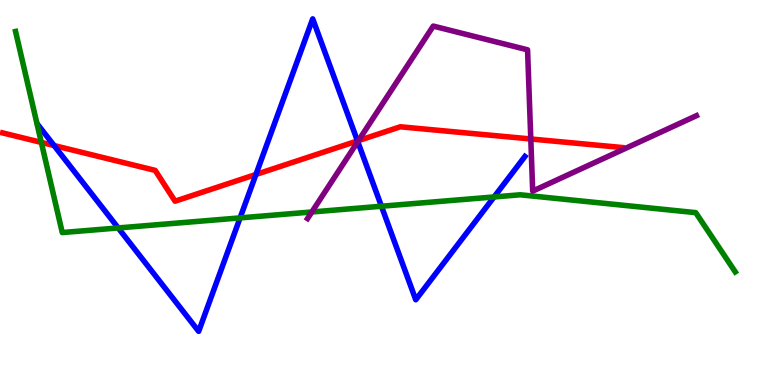[{'lines': ['blue', 'red'], 'intersections': [{'x': 0.698, 'y': 6.22}, {'x': 3.3, 'y': 5.47}, {'x': 4.61, 'y': 6.34}]}, {'lines': ['green', 'red'], 'intersections': [{'x': 0.533, 'y': 6.3}]}, {'lines': ['purple', 'red'], 'intersections': [{'x': 4.63, 'y': 6.35}, {'x': 6.85, 'y': 6.39}]}, {'lines': ['blue', 'green'], 'intersections': [{'x': 1.53, 'y': 4.08}, {'x': 3.1, 'y': 4.34}, {'x': 4.92, 'y': 4.64}, {'x': 6.38, 'y': 4.88}]}, {'lines': ['blue', 'purple'], 'intersections': [{'x': 4.62, 'y': 6.32}]}, {'lines': ['green', 'purple'], 'intersections': [{'x': 4.02, 'y': 4.49}]}]